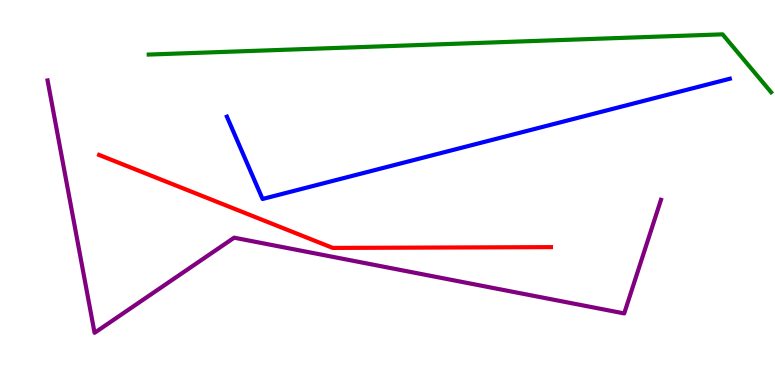[{'lines': ['blue', 'red'], 'intersections': []}, {'lines': ['green', 'red'], 'intersections': []}, {'lines': ['purple', 'red'], 'intersections': []}, {'lines': ['blue', 'green'], 'intersections': []}, {'lines': ['blue', 'purple'], 'intersections': []}, {'lines': ['green', 'purple'], 'intersections': []}]